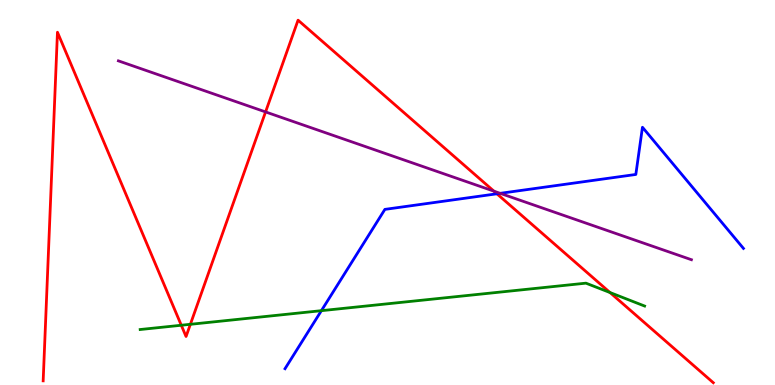[{'lines': ['blue', 'red'], 'intersections': [{'x': 6.41, 'y': 4.97}]}, {'lines': ['green', 'red'], 'intersections': [{'x': 2.34, 'y': 1.55}, {'x': 2.46, 'y': 1.58}, {'x': 7.87, 'y': 2.4}]}, {'lines': ['purple', 'red'], 'intersections': [{'x': 3.43, 'y': 7.09}, {'x': 6.37, 'y': 5.03}]}, {'lines': ['blue', 'green'], 'intersections': [{'x': 4.15, 'y': 1.93}]}, {'lines': ['blue', 'purple'], 'intersections': [{'x': 6.45, 'y': 4.98}]}, {'lines': ['green', 'purple'], 'intersections': []}]